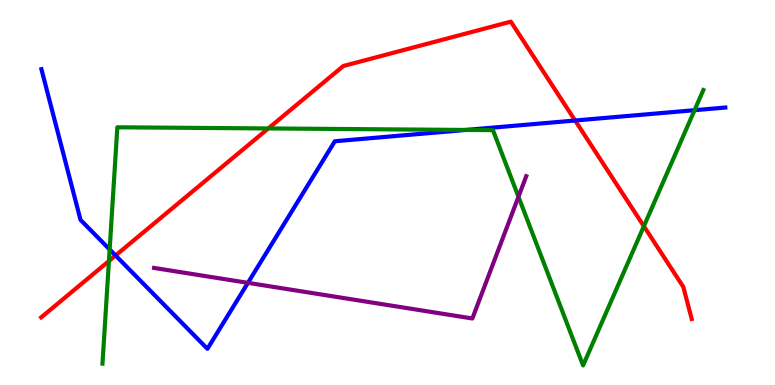[{'lines': ['blue', 'red'], 'intersections': [{'x': 1.49, 'y': 3.36}, {'x': 7.42, 'y': 6.87}]}, {'lines': ['green', 'red'], 'intersections': [{'x': 1.41, 'y': 3.22}, {'x': 3.46, 'y': 6.66}, {'x': 8.31, 'y': 4.12}]}, {'lines': ['purple', 'red'], 'intersections': []}, {'lines': ['blue', 'green'], 'intersections': [{'x': 1.41, 'y': 3.52}, {'x': 6.01, 'y': 6.62}, {'x': 8.96, 'y': 7.14}]}, {'lines': ['blue', 'purple'], 'intersections': [{'x': 3.2, 'y': 2.65}]}, {'lines': ['green', 'purple'], 'intersections': [{'x': 6.69, 'y': 4.89}]}]